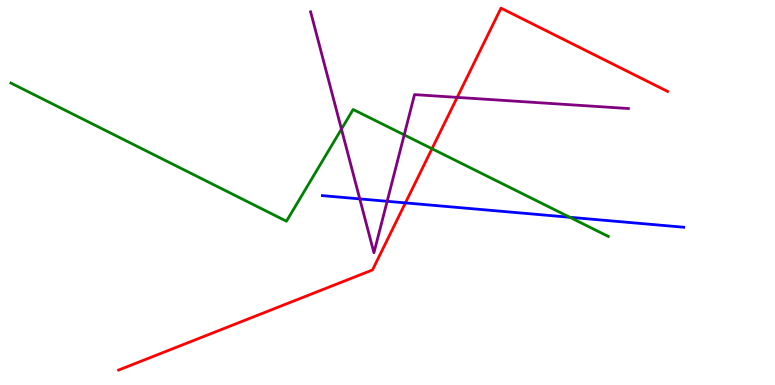[{'lines': ['blue', 'red'], 'intersections': [{'x': 5.23, 'y': 4.73}]}, {'lines': ['green', 'red'], 'intersections': [{'x': 5.57, 'y': 6.14}]}, {'lines': ['purple', 'red'], 'intersections': [{'x': 5.9, 'y': 7.47}]}, {'lines': ['blue', 'green'], 'intersections': [{'x': 7.35, 'y': 4.36}]}, {'lines': ['blue', 'purple'], 'intersections': [{'x': 4.64, 'y': 4.83}, {'x': 5.0, 'y': 4.77}]}, {'lines': ['green', 'purple'], 'intersections': [{'x': 4.41, 'y': 6.65}, {'x': 5.22, 'y': 6.5}]}]